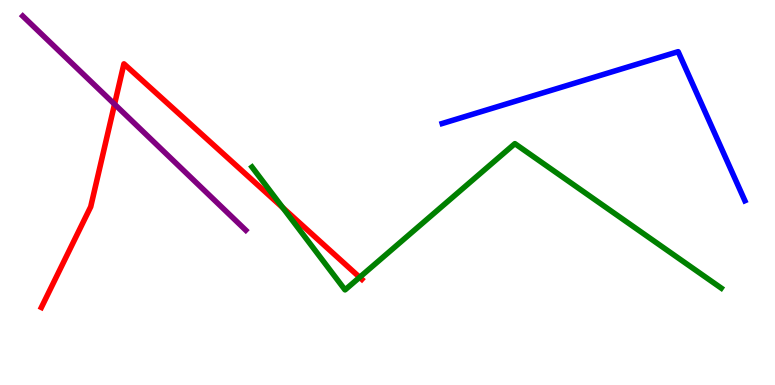[{'lines': ['blue', 'red'], 'intersections': []}, {'lines': ['green', 'red'], 'intersections': [{'x': 3.65, 'y': 4.6}, {'x': 4.64, 'y': 2.8}]}, {'lines': ['purple', 'red'], 'intersections': [{'x': 1.48, 'y': 7.29}]}, {'lines': ['blue', 'green'], 'intersections': []}, {'lines': ['blue', 'purple'], 'intersections': []}, {'lines': ['green', 'purple'], 'intersections': []}]